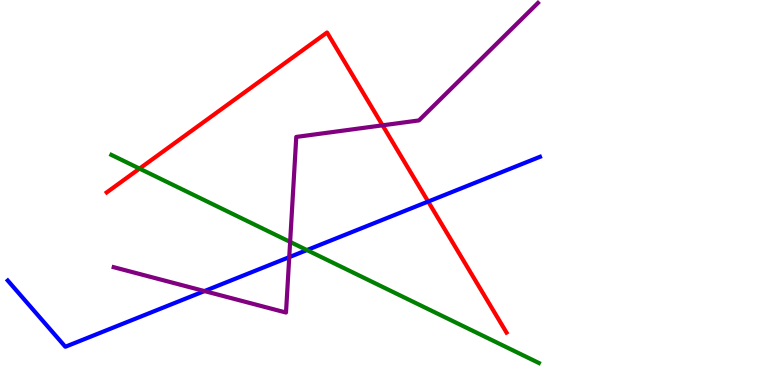[{'lines': ['blue', 'red'], 'intersections': [{'x': 5.52, 'y': 4.76}]}, {'lines': ['green', 'red'], 'intersections': [{'x': 1.8, 'y': 5.62}]}, {'lines': ['purple', 'red'], 'intersections': [{'x': 4.94, 'y': 6.74}]}, {'lines': ['blue', 'green'], 'intersections': [{'x': 3.96, 'y': 3.5}]}, {'lines': ['blue', 'purple'], 'intersections': [{'x': 2.64, 'y': 2.44}, {'x': 3.73, 'y': 3.32}]}, {'lines': ['green', 'purple'], 'intersections': [{'x': 3.74, 'y': 3.72}]}]